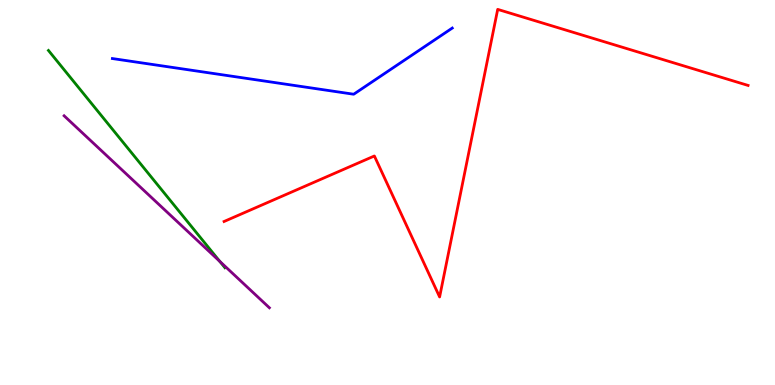[{'lines': ['blue', 'red'], 'intersections': []}, {'lines': ['green', 'red'], 'intersections': []}, {'lines': ['purple', 'red'], 'intersections': []}, {'lines': ['blue', 'green'], 'intersections': []}, {'lines': ['blue', 'purple'], 'intersections': []}, {'lines': ['green', 'purple'], 'intersections': [{'x': 2.84, 'y': 3.21}]}]